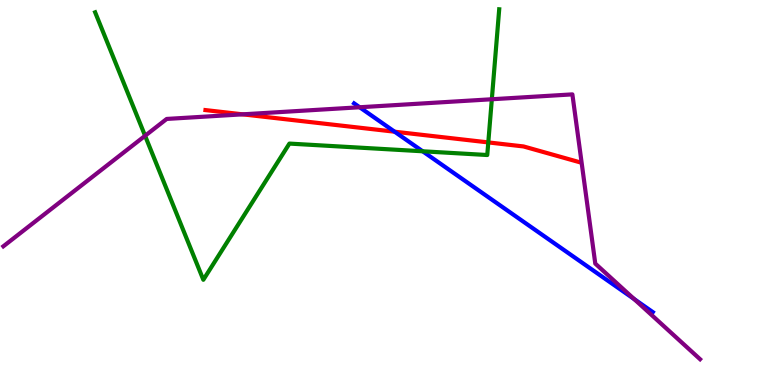[{'lines': ['blue', 'red'], 'intersections': [{'x': 5.09, 'y': 6.58}]}, {'lines': ['green', 'red'], 'intersections': [{'x': 6.3, 'y': 6.3}]}, {'lines': ['purple', 'red'], 'intersections': [{'x': 3.13, 'y': 7.03}]}, {'lines': ['blue', 'green'], 'intersections': [{'x': 5.45, 'y': 6.07}]}, {'lines': ['blue', 'purple'], 'intersections': [{'x': 4.64, 'y': 7.21}, {'x': 8.18, 'y': 2.23}]}, {'lines': ['green', 'purple'], 'intersections': [{'x': 1.87, 'y': 6.47}, {'x': 6.35, 'y': 7.42}]}]